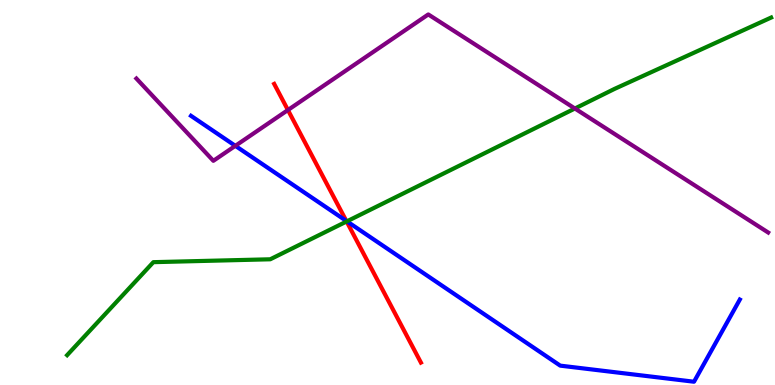[{'lines': ['blue', 'red'], 'intersections': [{'x': 4.47, 'y': 4.26}]}, {'lines': ['green', 'red'], 'intersections': [{'x': 4.47, 'y': 4.25}]}, {'lines': ['purple', 'red'], 'intersections': [{'x': 3.72, 'y': 7.14}]}, {'lines': ['blue', 'green'], 'intersections': [{'x': 4.48, 'y': 4.25}]}, {'lines': ['blue', 'purple'], 'intersections': [{'x': 3.04, 'y': 6.21}]}, {'lines': ['green', 'purple'], 'intersections': [{'x': 7.42, 'y': 7.18}]}]